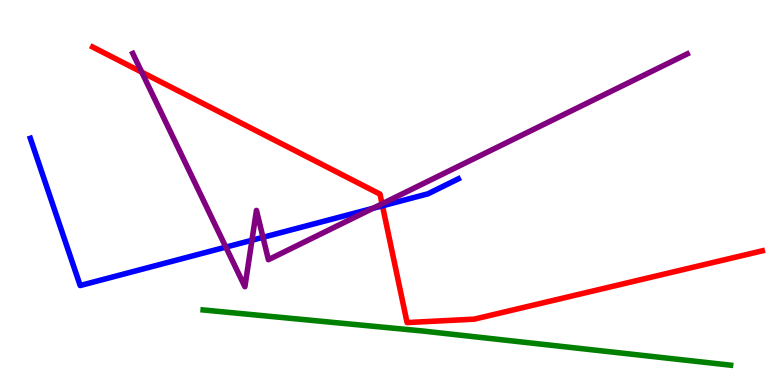[{'lines': ['blue', 'red'], 'intersections': [{'x': 4.94, 'y': 4.65}]}, {'lines': ['green', 'red'], 'intersections': []}, {'lines': ['purple', 'red'], 'intersections': [{'x': 1.83, 'y': 8.13}, {'x': 4.93, 'y': 4.71}]}, {'lines': ['blue', 'green'], 'intersections': []}, {'lines': ['blue', 'purple'], 'intersections': [{'x': 2.91, 'y': 3.58}, {'x': 3.25, 'y': 3.76}, {'x': 3.39, 'y': 3.84}, {'x': 4.81, 'y': 4.59}]}, {'lines': ['green', 'purple'], 'intersections': []}]